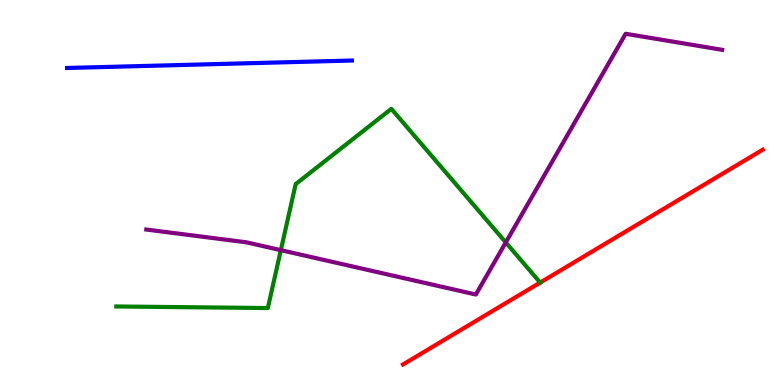[{'lines': ['blue', 'red'], 'intersections': []}, {'lines': ['green', 'red'], 'intersections': [{'x': 6.97, 'y': 2.66}]}, {'lines': ['purple', 'red'], 'intersections': []}, {'lines': ['blue', 'green'], 'intersections': []}, {'lines': ['blue', 'purple'], 'intersections': []}, {'lines': ['green', 'purple'], 'intersections': [{'x': 3.62, 'y': 3.5}, {'x': 6.53, 'y': 3.7}]}]